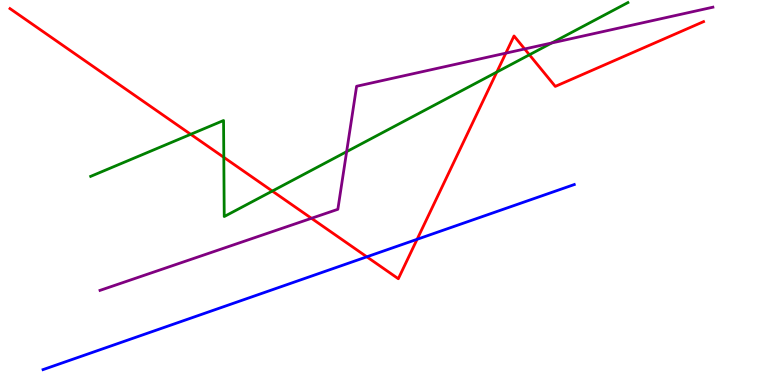[{'lines': ['blue', 'red'], 'intersections': [{'x': 4.73, 'y': 3.33}, {'x': 5.38, 'y': 3.78}]}, {'lines': ['green', 'red'], 'intersections': [{'x': 2.46, 'y': 6.51}, {'x': 2.89, 'y': 5.91}, {'x': 3.51, 'y': 5.04}, {'x': 6.41, 'y': 8.13}, {'x': 6.83, 'y': 8.58}]}, {'lines': ['purple', 'red'], 'intersections': [{'x': 4.02, 'y': 4.33}, {'x': 6.53, 'y': 8.62}, {'x': 6.77, 'y': 8.73}]}, {'lines': ['blue', 'green'], 'intersections': []}, {'lines': ['blue', 'purple'], 'intersections': []}, {'lines': ['green', 'purple'], 'intersections': [{'x': 4.47, 'y': 6.06}, {'x': 7.12, 'y': 8.88}]}]